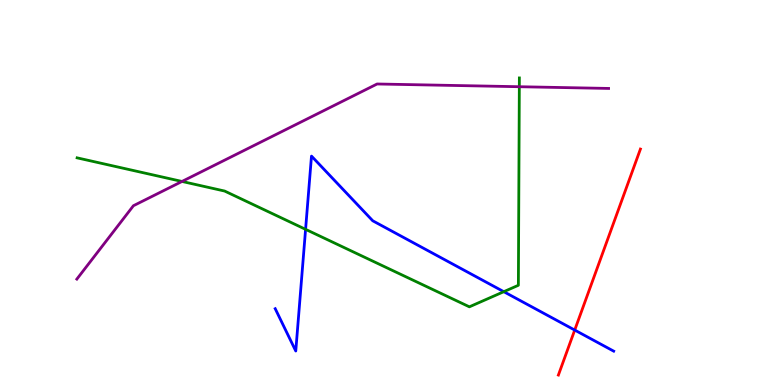[{'lines': ['blue', 'red'], 'intersections': [{'x': 7.42, 'y': 1.43}]}, {'lines': ['green', 'red'], 'intersections': []}, {'lines': ['purple', 'red'], 'intersections': []}, {'lines': ['blue', 'green'], 'intersections': [{'x': 3.94, 'y': 4.04}, {'x': 6.5, 'y': 2.42}]}, {'lines': ['blue', 'purple'], 'intersections': []}, {'lines': ['green', 'purple'], 'intersections': [{'x': 2.35, 'y': 5.29}, {'x': 6.7, 'y': 7.75}]}]